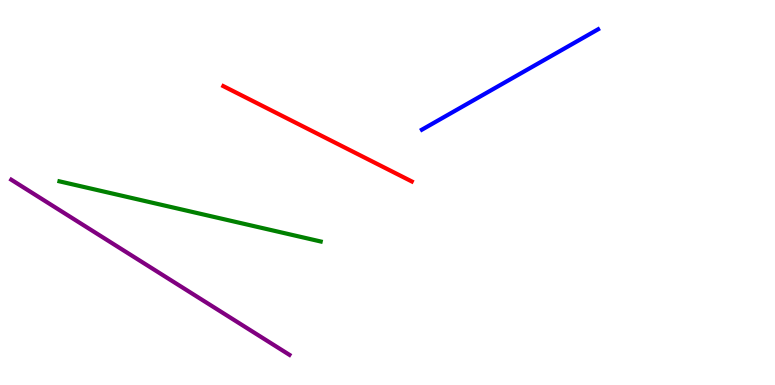[{'lines': ['blue', 'red'], 'intersections': []}, {'lines': ['green', 'red'], 'intersections': []}, {'lines': ['purple', 'red'], 'intersections': []}, {'lines': ['blue', 'green'], 'intersections': []}, {'lines': ['blue', 'purple'], 'intersections': []}, {'lines': ['green', 'purple'], 'intersections': []}]